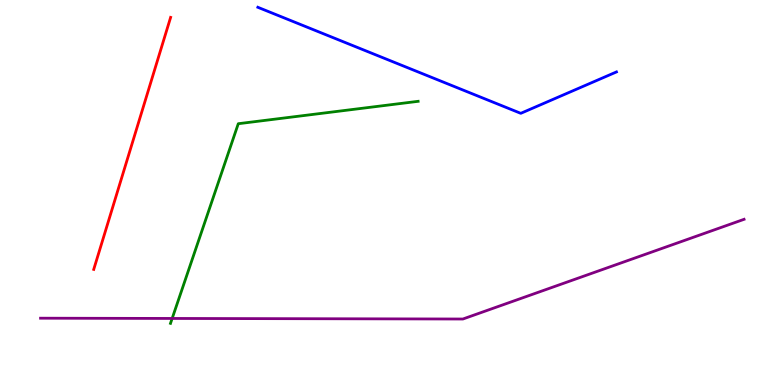[{'lines': ['blue', 'red'], 'intersections': []}, {'lines': ['green', 'red'], 'intersections': []}, {'lines': ['purple', 'red'], 'intersections': []}, {'lines': ['blue', 'green'], 'intersections': []}, {'lines': ['blue', 'purple'], 'intersections': []}, {'lines': ['green', 'purple'], 'intersections': [{'x': 2.22, 'y': 1.73}]}]